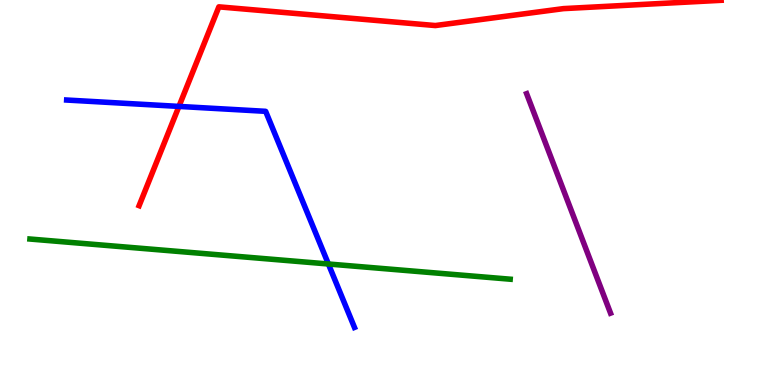[{'lines': ['blue', 'red'], 'intersections': [{'x': 2.31, 'y': 7.24}]}, {'lines': ['green', 'red'], 'intersections': []}, {'lines': ['purple', 'red'], 'intersections': []}, {'lines': ['blue', 'green'], 'intersections': [{'x': 4.24, 'y': 3.14}]}, {'lines': ['blue', 'purple'], 'intersections': []}, {'lines': ['green', 'purple'], 'intersections': []}]